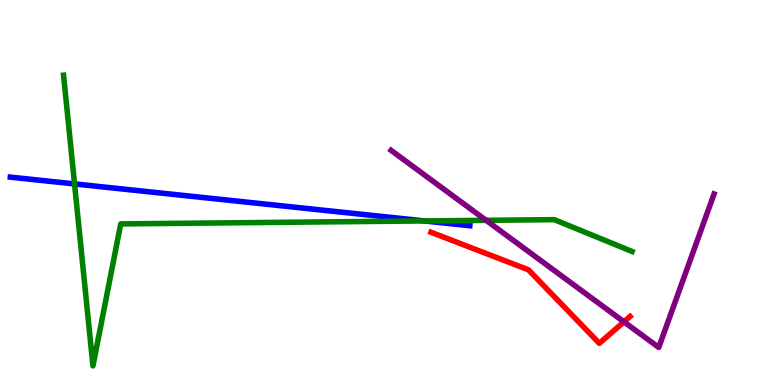[{'lines': ['blue', 'red'], 'intersections': []}, {'lines': ['green', 'red'], 'intersections': []}, {'lines': ['purple', 'red'], 'intersections': [{'x': 8.05, 'y': 1.64}]}, {'lines': ['blue', 'green'], 'intersections': [{'x': 0.962, 'y': 5.22}, {'x': 5.48, 'y': 4.26}]}, {'lines': ['blue', 'purple'], 'intersections': []}, {'lines': ['green', 'purple'], 'intersections': [{'x': 6.27, 'y': 4.28}]}]